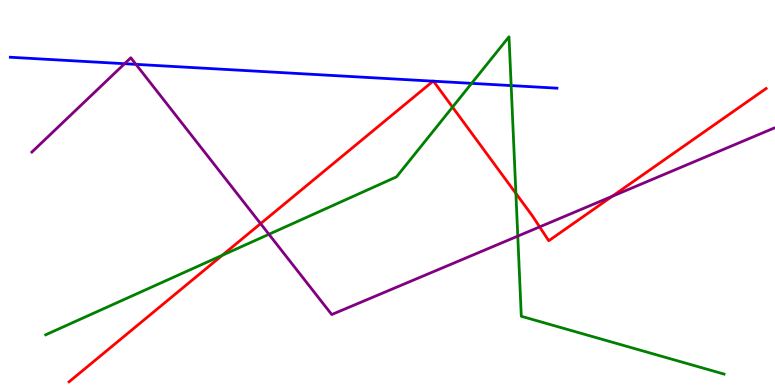[{'lines': ['blue', 'red'], 'intersections': [{'x': 5.59, 'y': 7.89}, {'x': 5.59, 'y': 7.89}]}, {'lines': ['green', 'red'], 'intersections': [{'x': 2.87, 'y': 3.37}, {'x': 5.84, 'y': 7.22}, {'x': 6.66, 'y': 4.98}]}, {'lines': ['purple', 'red'], 'intersections': [{'x': 3.36, 'y': 4.19}, {'x': 6.96, 'y': 4.11}, {'x': 7.9, 'y': 4.9}]}, {'lines': ['blue', 'green'], 'intersections': [{'x': 6.09, 'y': 7.84}, {'x': 6.6, 'y': 7.78}]}, {'lines': ['blue', 'purple'], 'intersections': [{'x': 1.61, 'y': 8.35}, {'x': 1.75, 'y': 8.33}]}, {'lines': ['green', 'purple'], 'intersections': [{'x': 3.47, 'y': 3.91}, {'x': 6.68, 'y': 3.87}]}]